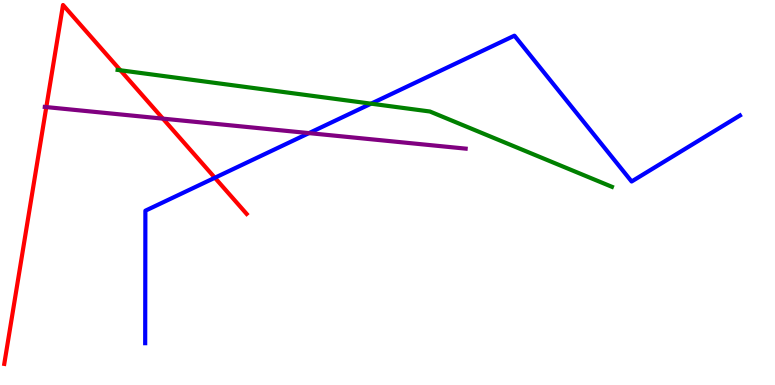[{'lines': ['blue', 'red'], 'intersections': [{'x': 2.77, 'y': 5.38}]}, {'lines': ['green', 'red'], 'intersections': [{'x': 1.55, 'y': 8.17}]}, {'lines': ['purple', 'red'], 'intersections': [{'x': 0.598, 'y': 7.22}, {'x': 2.1, 'y': 6.92}]}, {'lines': ['blue', 'green'], 'intersections': [{'x': 4.79, 'y': 7.31}]}, {'lines': ['blue', 'purple'], 'intersections': [{'x': 3.99, 'y': 6.54}]}, {'lines': ['green', 'purple'], 'intersections': []}]